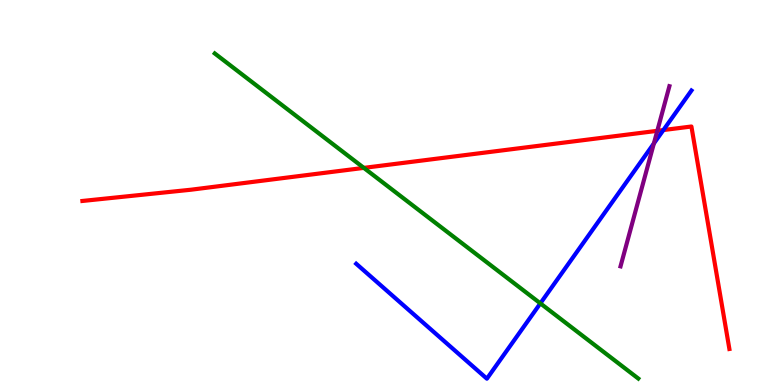[{'lines': ['blue', 'red'], 'intersections': [{'x': 8.56, 'y': 6.62}]}, {'lines': ['green', 'red'], 'intersections': [{'x': 4.69, 'y': 5.64}]}, {'lines': ['purple', 'red'], 'intersections': [{'x': 8.48, 'y': 6.6}]}, {'lines': ['blue', 'green'], 'intersections': [{'x': 6.97, 'y': 2.12}]}, {'lines': ['blue', 'purple'], 'intersections': [{'x': 8.44, 'y': 6.27}]}, {'lines': ['green', 'purple'], 'intersections': []}]